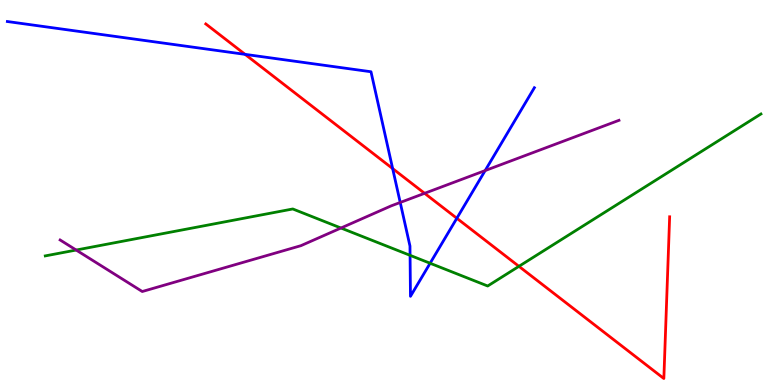[{'lines': ['blue', 'red'], 'intersections': [{'x': 3.16, 'y': 8.59}, {'x': 5.07, 'y': 5.62}, {'x': 5.89, 'y': 4.33}]}, {'lines': ['green', 'red'], 'intersections': [{'x': 6.7, 'y': 3.08}]}, {'lines': ['purple', 'red'], 'intersections': [{'x': 5.48, 'y': 4.98}]}, {'lines': ['blue', 'green'], 'intersections': [{'x': 5.29, 'y': 3.37}, {'x': 5.55, 'y': 3.16}]}, {'lines': ['blue', 'purple'], 'intersections': [{'x': 5.16, 'y': 4.74}, {'x': 6.26, 'y': 5.57}]}, {'lines': ['green', 'purple'], 'intersections': [{'x': 0.983, 'y': 3.51}, {'x': 4.4, 'y': 4.08}]}]